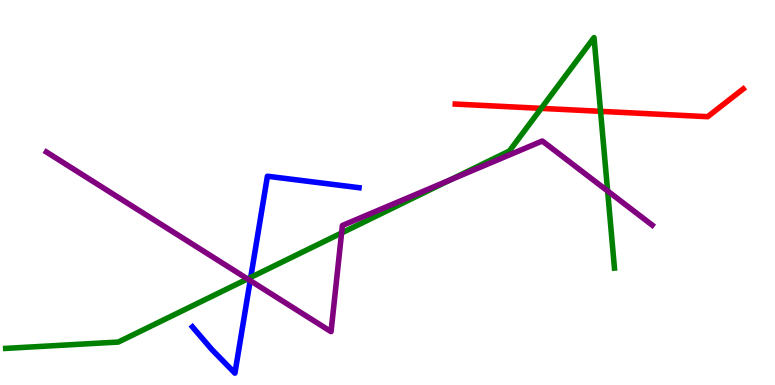[{'lines': ['blue', 'red'], 'intersections': []}, {'lines': ['green', 'red'], 'intersections': [{'x': 6.98, 'y': 7.19}, {'x': 7.75, 'y': 7.11}]}, {'lines': ['purple', 'red'], 'intersections': []}, {'lines': ['blue', 'green'], 'intersections': [{'x': 3.24, 'y': 2.8}]}, {'lines': ['blue', 'purple'], 'intersections': [{'x': 3.23, 'y': 2.71}]}, {'lines': ['green', 'purple'], 'intersections': [{'x': 3.19, 'y': 2.76}, {'x': 4.41, 'y': 3.95}, {'x': 5.81, 'y': 5.32}, {'x': 7.84, 'y': 5.04}]}]